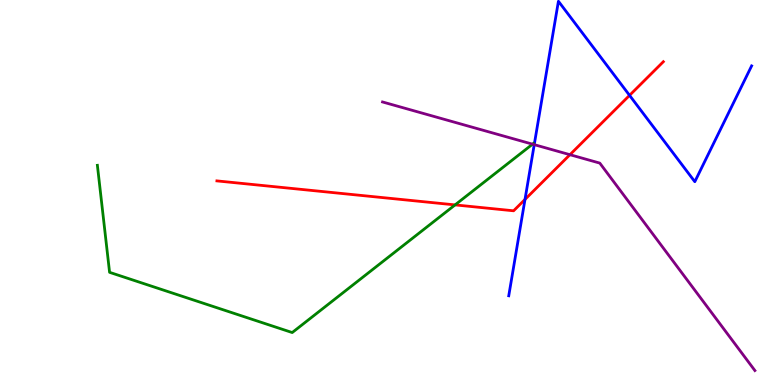[{'lines': ['blue', 'red'], 'intersections': [{'x': 6.77, 'y': 4.82}, {'x': 8.12, 'y': 7.52}]}, {'lines': ['green', 'red'], 'intersections': [{'x': 5.87, 'y': 4.68}]}, {'lines': ['purple', 'red'], 'intersections': [{'x': 7.35, 'y': 5.98}]}, {'lines': ['blue', 'green'], 'intersections': []}, {'lines': ['blue', 'purple'], 'intersections': [{'x': 6.89, 'y': 6.24}]}, {'lines': ['green', 'purple'], 'intersections': [{'x': 6.87, 'y': 6.26}]}]